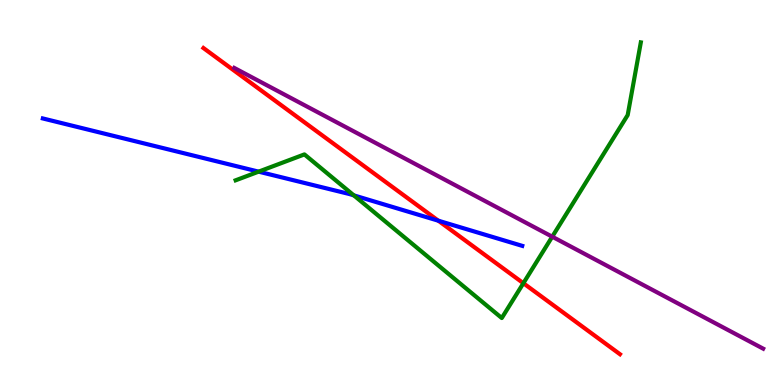[{'lines': ['blue', 'red'], 'intersections': [{'x': 5.66, 'y': 4.27}]}, {'lines': ['green', 'red'], 'intersections': [{'x': 6.75, 'y': 2.64}]}, {'lines': ['purple', 'red'], 'intersections': []}, {'lines': ['blue', 'green'], 'intersections': [{'x': 3.34, 'y': 5.54}, {'x': 4.57, 'y': 4.93}]}, {'lines': ['blue', 'purple'], 'intersections': []}, {'lines': ['green', 'purple'], 'intersections': [{'x': 7.13, 'y': 3.85}]}]